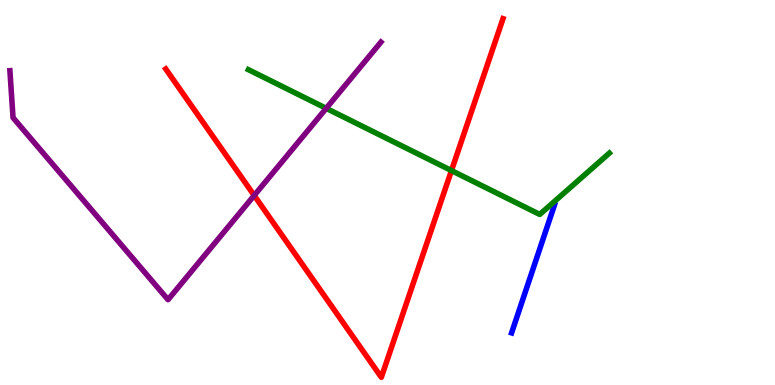[{'lines': ['blue', 'red'], 'intersections': []}, {'lines': ['green', 'red'], 'intersections': [{'x': 5.83, 'y': 5.57}]}, {'lines': ['purple', 'red'], 'intersections': [{'x': 3.28, 'y': 4.92}]}, {'lines': ['blue', 'green'], 'intersections': []}, {'lines': ['blue', 'purple'], 'intersections': []}, {'lines': ['green', 'purple'], 'intersections': [{'x': 4.21, 'y': 7.19}]}]